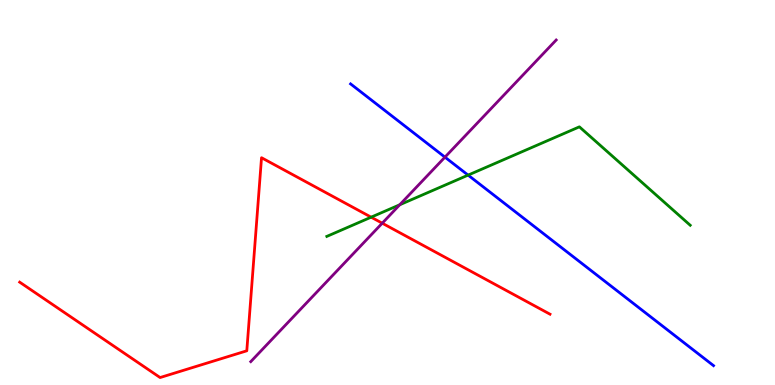[{'lines': ['blue', 'red'], 'intersections': []}, {'lines': ['green', 'red'], 'intersections': [{'x': 4.79, 'y': 4.36}]}, {'lines': ['purple', 'red'], 'intersections': [{'x': 4.93, 'y': 4.2}]}, {'lines': ['blue', 'green'], 'intersections': [{'x': 6.04, 'y': 5.45}]}, {'lines': ['blue', 'purple'], 'intersections': [{'x': 5.74, 'y': 5.92}]}, {'lines': ['green', 'purple'], 'intersections': [{'x': 5.16, 'y': 4.68}]}]